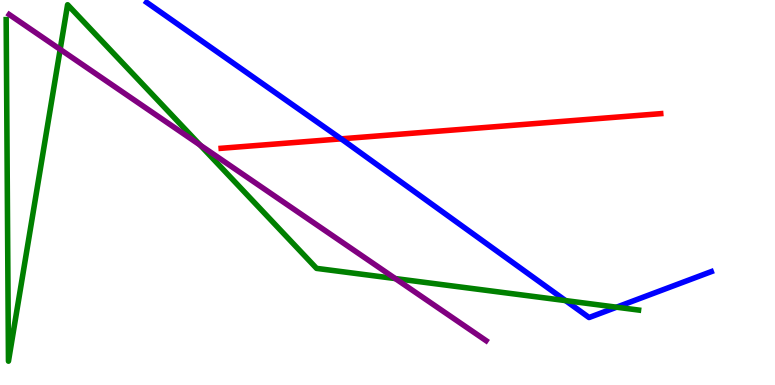[{'lines': ['blue', 'red'], 'intersections': [{'x': 4.4, 'y': 6.39}]}, {'lines': ['green', 'red'], 'intersections': []}, {'lines': ['purple', 'red'], 'intersections': []}, {'lines': ['blue', 'green'], 'intersections': [{'x': 7.3, 'y': 2.19}, {'x': 7.96, 'y': 2.02}]}, {'lines': ['blue', 'purple'], 'intersections': []}, {'lines': ['green', 'purple'], 'intersections': [{'x': 0.777, 'y': 8.72}, {'x': 2.58, 'y': 6.23}, {'x': 5.1, 'y': 2.76}]}]